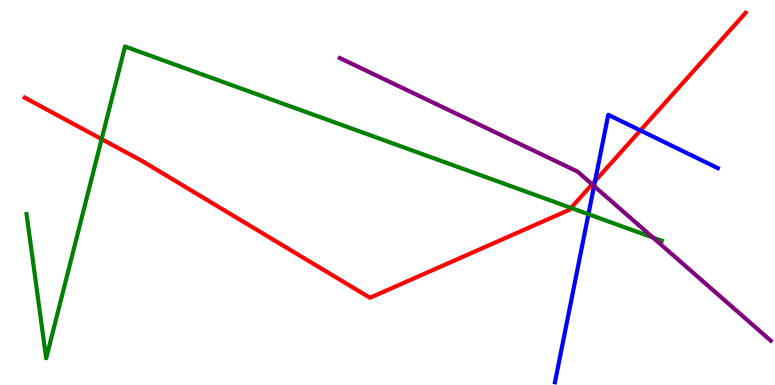[{'lines': ['blue', 'red'], 'intersections': [{'x': 7.68, 'y': 5.3}, {'x': 8.26, 'y': 6.61}]}, {'lines': ['green', 'red'], 'intersections': [{'x': 1.31, 'y': 6.39}, {'x': 7.37, 'y': 4.6}]}, {'lines': ['purple', 'red'], 'intersections': [{'x': 7.64, 'y': 5.21}]}, {'lines': ['blue', 'green'], 'intersections': [{'x': 7.59, 'y': 4.44}]}, {'lines': ['blue', 'purple'], 'intersections': [{'x': 7.67, 'y': 5.17}]}, {'lines': ['green', 'purple'], 'intersections': [{'x': 8.42, 'y': 3.83}]}]